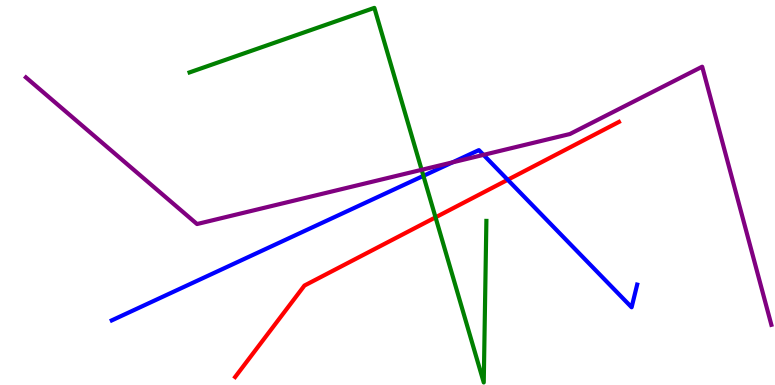[{'lines': ['blue', 'red'], 'intersections': [{'x': 6.55, 'y': 5.33}]}, {'lines': ['green', 'red'], 'intersections': [{'x': 5.62, 'y': 4.35}]}, {'lines': ['purple', 'red'], 'intersections': []}, {'lines': ['blue', 'green'], 'intersections': [{'x': 5.46, 'y': 5.43}]}, {'lines': ['blue', 'purple'], 'intersections': [{'x': 5.84, 'y': 5.78}, {'x': 6.24, 'y': 5.98}]}, {'lines': ['green', 'purple'], 'intersections': [{'x': 5.44, 'y': 5.59}]}]